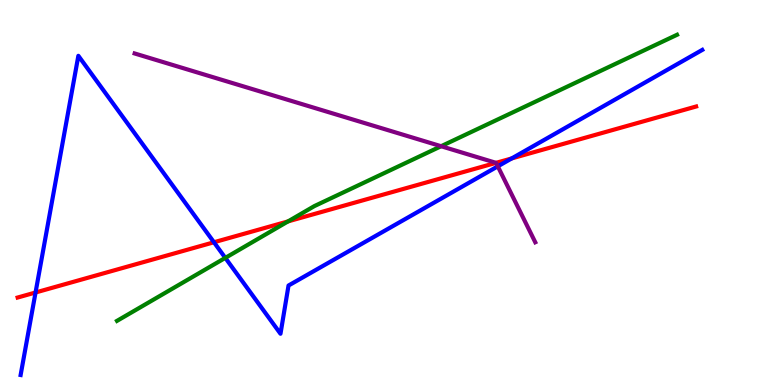[{'lines': ['blue', 'red'], 'intersections': [{'x': 0.459, 'y': 2.4}, {'x': 2.76, 'y': 3.71}, {'x': 6.6, 'y': 5.89}]}, {'lines': ['green', 'red'], 'intersections': [{'x': 3.72, 'y': 4.25}]}, {'lines': ['purple', 'red'], 'intersections': [{'x': 6.4, 'y': 5.77}]}, {'lines': ['blue', 'green'], 'intersections': [{'x': 2.91, 'y': 3.3}]}, {'lines': ['blue', 'purple'], 'intersections': [{'x': 6.42, 'y': 5.68}]}, {'lines': ['green', 'purple'], 'intersections': [{'x': 5.69, 'y': 6.2}]}]